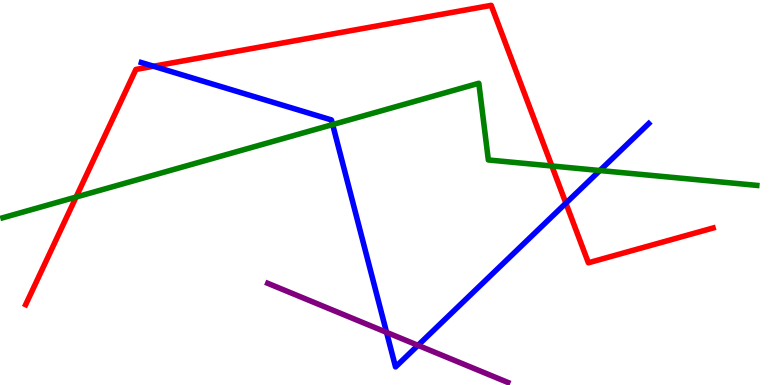[{'lines': ['blue', 'red'], 'intersections': [{'x': 1.98, 'y': 8.28}, {'x': 7.3, 'y': 4.72}]}, {'lines': ['green', 'red'], 'intersections': [{'x': 0.982, 'y': 4.88}, {'x': 7.12, 'y': 5.69}]}, {'lines': ['purple', 'red'], 'intersections': []}, {'lines': ['blue', 'green'], 'intersections': [{'x': 4.29, 'y': 6.76}, {'x': 7.74, 'y': 5.57}]}, {'lines': ['blue', 'purple'], 'intersections': [{'x': 4.99, 'y': 1.37}, {'x': 5.39, 'y': 1.03}]}, {'lines': ['green', 'purple'], 'intersections': []}]